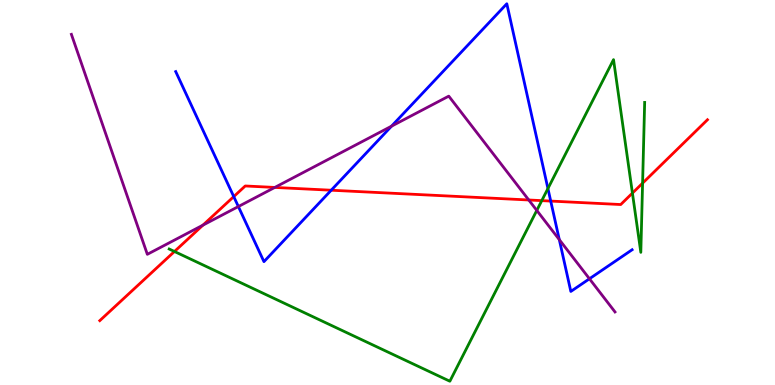[{'lines': ['blue', 'red'], 'intersections': [{'x': 3.02, 'y': 4.89}, {'x': 4.27, 'y': 5.06}, {'x': 7.11, 'y': 4.78}]}, {'lines': ['green', 'red'], 'intersections': [{'x': 2.25, 'y': 3.47}, {'x': 6.99, 'y': 4.79}, {'x': 8.16, 'y': 4.98}, {'x': 8.29, 'y': 5.24}]}, {'lines': ['purple', 'red'], 'intersections': [{'x': 2.62, 'y': 4.15}, {'x': 3.55, 'y': 5.13}, {'x': 6.82, 'y': 4.81}]}, {'lines': ['blue', 'green'], 'intersections': [{'x': 7.07, 'y': 5.1}]}, {'lines': ['blue', 'purple'], 'intersections': [{'x': 3.08, 'y': 4.64}, {'x': 5.05, 'y': 6.72}, {'x': 7.22, 'y': 3.78}, {'x': 7.61, 'y': 2.76}]}, {'lines': ['green', 'purple'], 'intersections': [{'x': 6.93, 'y': 4.53}]}]